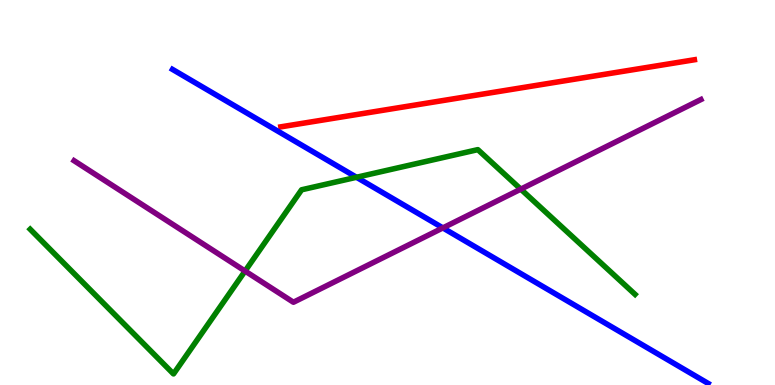[{'lines': ['blue', 'red'], 'intersections': []}, {'lines': ['green', 'red'], 'intersections': []}, {'lines': ['purple', 'red'], 'intersections': []}, {'lines': ['blue', 'green'], 'intersections': [{'x': 4.6, 'y': 5.4}]}, {'lines': ['blue', 'purple'], 'intersections': [{'x': 5.71, 'y': 4.08}]}, {'lines': ['green', 'purple'], 'intersections': [{'x': 3.16, 'y': 2.96}, {'x': 6.72, 'y': 5.09}]}]